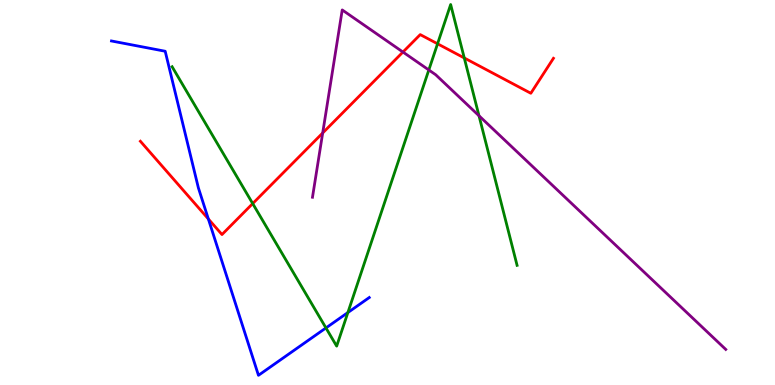[{'lines': ['blue', 'red'], 'intersections': [{'x': 2.69, 'y': 4.31}]}, {'lines': ['green', 'red'], 'intersections': [{'x': 3.26, 'y': 4.71}, {'x': 5.65, 'y': 8.86}, {'x': 5.99, 'y': 8.49}]}, {'lines': ['purple', 'red'], 'intersections': [{'x': 4.16, 'y': 6.55}, {'x': 5.2, 'y': 8.65}]}, {'lines': ['blue', 'green'], 'intersections': [{'x': 4.21, 'y': 1.48}, {'x': 4.49, 'y': 1.88}]}, {'lines': ['blue', 'purple'], 'intersections': []}, {'lines': ['green', 'purple'], 'intersections': [{'x': 5.53, 'y': 8.18}, {'x': 6.18, 'y': 6.99}]}]